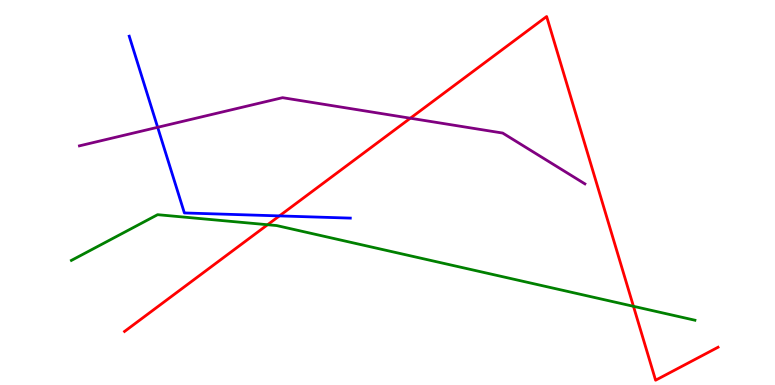[{'lines': ['blue', 'red'], 'intersections': [{'x': 3.61, 'y': 4.39}]}, {'lines': ['green', 'red'], 'intersections': [{'x': 3.45, 'y': 4.16}, {'x': 8.17, 'y': 2.04}]}, {'lines': ['purple', 'red'], 'intersections': [{'x': 5.29, 'y': 6.93}]}, {'lines': ['blue', 'green'], 'intersections': []}, {'lines': ['blue', 'purple'], 'intersections': [{'x': 2.03, 'y': 6.69}]}, {'lines': ['green', 'purple'], 'intersections': []}]